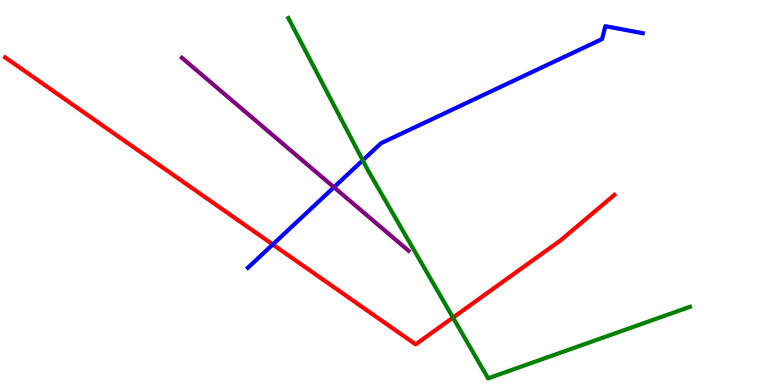[{'lines': ['blue', 'red'], 'intersections': [{'x': 3.52, 'y': 3.65}]}, {'lines': ['green', 'red'], 'intersections': [{'x': 5.85, 'y': 1.75}]}, {'lines': ['purple', 'red'], 'intersections': []}, {'lines': ['blue', 'green'], 'intersections': [{'x': 4.68, 'y': 5.84}]}, {'lines': ['blue', 'purple'], 'intersections': [{'x': 4.31, 'y': 5.14}]}, {'lines': ['green', 'purple'], 'intersections': []}]